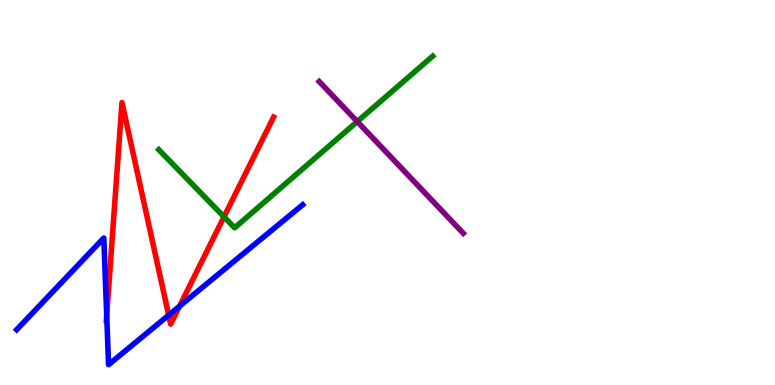[{'lines': ['blue', 'red'], 'intersections': [{'x': 1.38, 'y': 1.81}, {'x': 2.18, 'y': 1.81}, {'x': 2.32, 'y': 2.05}]}, {'lines': ['green', 'red'], 'intersections': [{'x': 2.89, 'y': 4.37}]}, {'lines': ['purple', 'red'], 'intersections': []}, {'lines': ['blue', 'green'], 'intersections': []}, {'lines': ['blue', 'purple'], 'intersections': []}, {'lines': ['green', 'purple'], 'intersections': [{'x': 4.61, 'y': 6.84}]}]